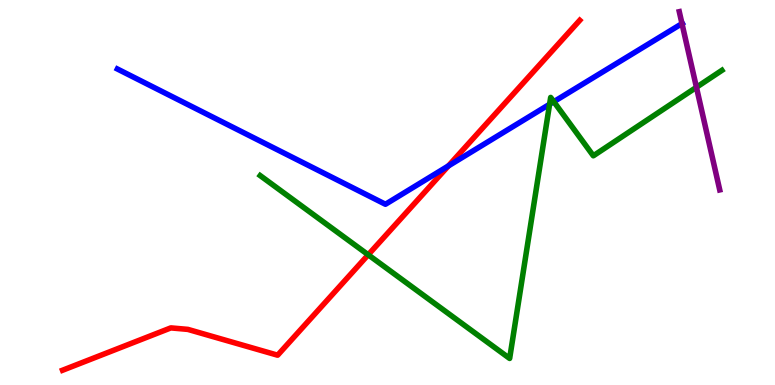[{'lines': ['blue', 'red'], 'intersections': [{'x': 5.79, 'y': 5.69}]}, {'lines': ['green', 'red'], 'intersections': [{'x': 4.75, 'y': 3.38}]}, {'lines': ['purple', 'red'], 'intersections': []}, {'lines': ['blue', 'green'], 'intersections': [{'x': 7.09, 'y': 7.29}, {'x': 7.15, 'y': 7.36}]}, {'lines': ['blue', 'purple'], 'intersections': [{'x': 8.8, 'y': 9.39}]}, {'lines': ['green', 'purple'], 'intersections': [{'x': 8.99, 'y': 7.73}]}]